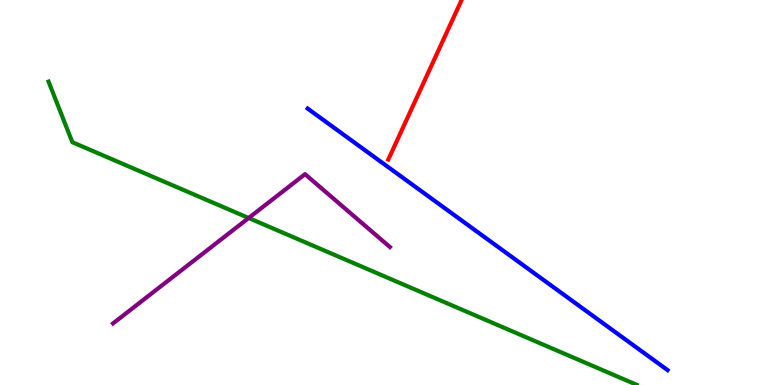[{'lines': ['blue', 'red'], 'intersections': []}, {'lines': ['green', 'red'], 'intersections': []}, {'lines': ['purple', 'red'], 'intersections': []}, {'lines': ['blue', 'green'], 'intersections': []}, {'lines': ['blue', 'purple'], 'intersections': []}, {'lines': ['green', 'purple'], 'intersections': [{'x': 3.21, 'y': 4.34}]}]